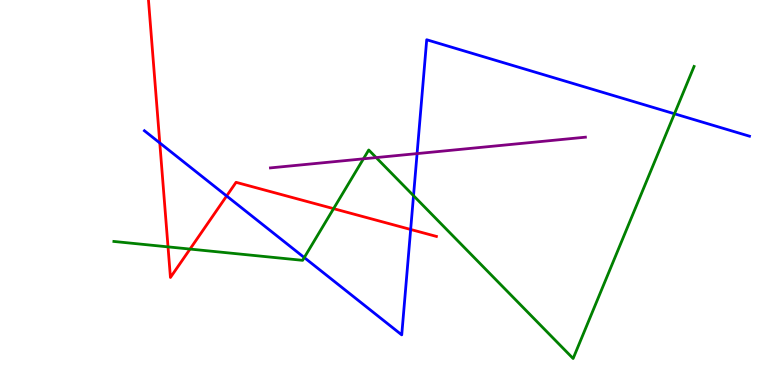[{'lines': ['blue', 'red'], 'intersections': [{'x': 2.06, 'y': 6.29}, {'x': 2.92, 'y': 4.91}, {'x': 5.3, 'y': 4.04}]}, {'lines': ['green', 'red'], 'intersections': [{'x': 2.17, 'y': 3.59}, {'x': 2.45, 'y': 3.53}, {'x': 4.3, 'y': 4.58}]}, {'lines': ['purple', 'red'], 'intersections': []}, {'lines': ['blue', 'green'], 'intersections': [{'x': 3.93, 'y': 3.31}, {'x': 5.34, 'y': 4.92}, {'x': 8.7, 'y': 7.04}]}, {'lines': ['blue', 'purple'], 'intersections': [{'x': 5.38, 'y': 6.01}]}, {'lines': ['green', 'purple'], 'intersections': [{'x': 4.69, 'y': 5.87}, {'x': 4.85, 'y': 5.91}]}]